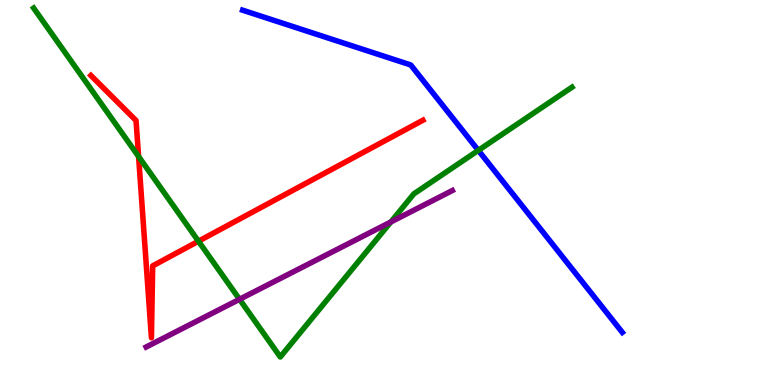[{'lines': ['blue', 'red'], 'intersections': []}, {'lines': ['green', 'red'], 'intersections': [{'x': 1.79, 'y': 5.93}, {'x': 2.56, 'y': 3.73}]}, {'lines': ['purple', 'red'], 'intersections': []}, {'lines': ['blue', 'green'], 'intersections': [{'x': 6.17, 'y': 6.09}]}, {'lines': ['blue', 'purple'], 'intersections': []}, {'lines': ['green', 'purple'], 'intersections': [{'x': 3.09, 'y': 2.23}, {'x': 5.04, 'y': 4.23}]}]